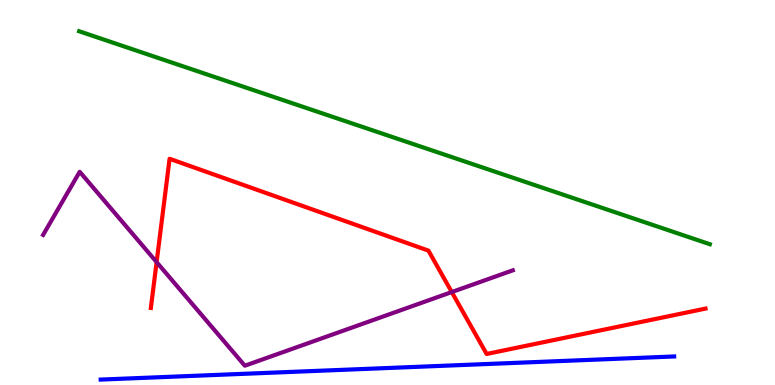[{'lines': ['blue', 'red'], 'intersections': []}, {'lines': ['green', 'red'], 'intersections': []}, {'lines': ['purple', 'red'], 'intersections': [{'x': 2.02, 'y': 3.19}, {'x': 5.83, 'y': 2.41}]}, {'lines': ['blue', 'green'], 'intersections': []}, {'lines': ['blue', 'purple'], 'intersections': []}, {'lines': ['green', 'purple'], 'intersections': []}]